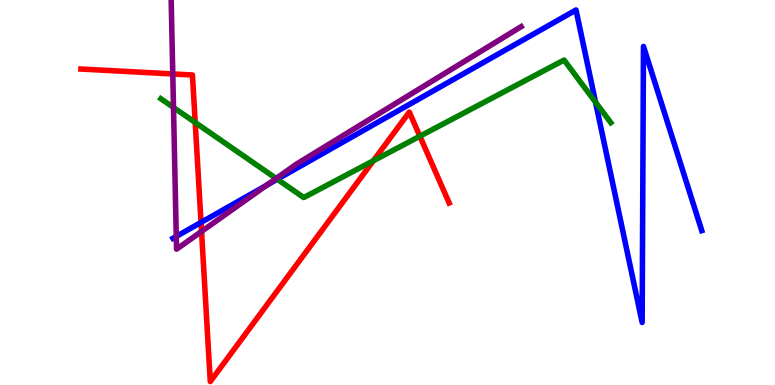[{'lines': ['blue', 'red'], 'intersections': [{'x': 2.59, 'y': 4.22}]}, {'lines': ['green', 'red'], 'intersections': [{'x': 2.52, 'y': 6.82}, {'x': 4.82, 'y': 5.82}, {'x': 5.42, 'y': 6.46}]}, {'lines': ['purple', 'red'], 'intersections': [{'x': 2.23, 'y': 8.08}, {'x': 2.6, 'y': 3.99}]}, {'lines': ['blue', 'green'], 'intersections': [{'x': 3.58, 'y': 5.34}, {'x': 7.68, 'y': 7.34}]}, {'lines': ['blue', 'purple'], 'intersections': [{'x': 2.27, 'y': 3.86}, {'x': 3.44, 'y': 5.19}]}, {'lines': ['green', 'purple'], 'intersections': [{'x': 2.24, 'y': 7.21}, {'x': 3.56, 'y': 5.36}]}]